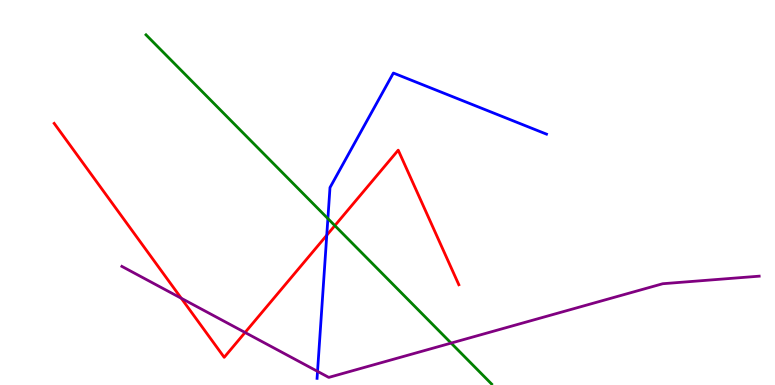[{'lines': ['blue', 'red'], 'intersections': [{'x': 4.22, 'y': 3.89}]}, {'lines': ['green', 'red'], 'intersections': [{'x': 4.32, 'y': 4.14}]}, {'lines': ['purple', 'red'], 'intersections': [{'x': 2.34, 'y': 2.25}, {'x': 3.16, 'y': 1.36}]}, {'lines': ['blue', 'green'], 'intersections': [{'x': 4.23, 'y': 4.32}]}, {'lines': ['blue', 'purple'], 'intersections': [{'x': 4.1, 'y': 0.354}]}, {'lines': ['green', 'purple'], 'intersections': [{'x': 5.82, 'y': 1.09}]}]